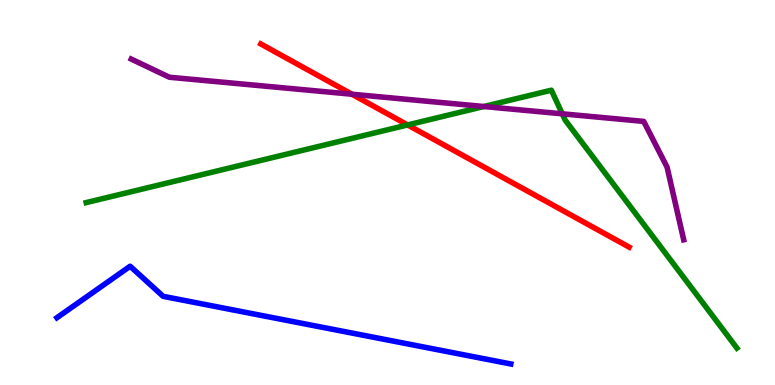[{'lines': ['blue', 'red'], 'intersections': []}, {'lines': ['green', 'red'], 'intersections': [{'x': 5.26, 'y': 6.75}]}, {'lines': ['purple', 'red'], 'intersections': [{'x': 4.54, 'y': 7.55}]}, {'lines': ['blue', 'green'], 'intersections': []}, {'lines': ['blue', 'purple'], 'intersections': []}, {'lines': ['green', 'purple'], 'intersections': [{'x': 6.24, 'y': 7.23}, {'x': 7.26, 'y': 7.04}]}]